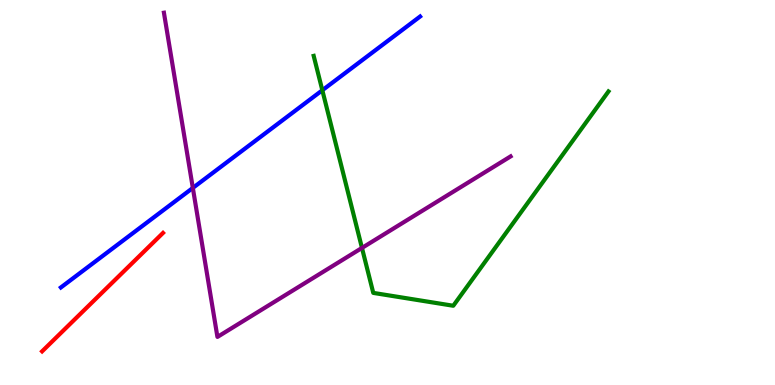[{'lines': ['blue', 'red'], 'intersections': []}, {'lines': ['green', 'red'], 'intersections': []}, {'lines': ['purple', 'red'], 'intersections': []}, {'lines': ['blue', 'green'], 'intersections': [{'x': 4.16, 'y': 7.66}]}, {'lines': ['blue', 'purple'], 'intersections': [{'x': 2.49, 'y': 5.12}]}, {'lines': ['green', 'purple'], 'intersections': [{'x': 4.67, 'y': 3.56}]}]